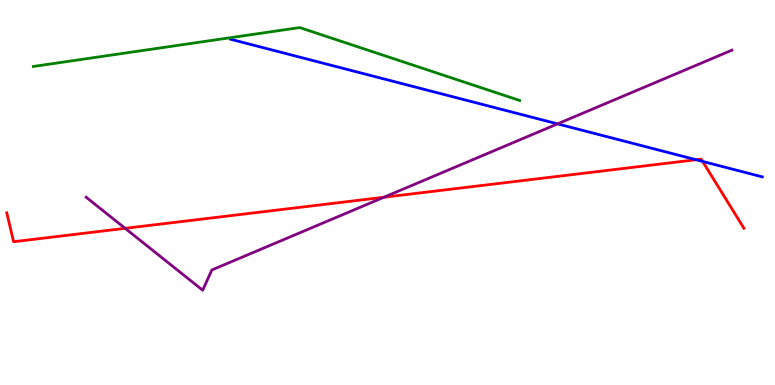[{'lines': ['blue', 'red'], 'intersections': [{'x': 8.98, 'y': 5.85}, {'x': 9.07, 'y': 5.81}]}, {'lines': ['green', 'red'], 'intersections': []}, {'lines': ['purple', 'red'], 'intersections': [{'x': 1.61, 'y': 4.07}, {'x': 4.95, 'y': 4.88}]}, {'lines': ['blue', 'green'], 'intersections': []}, {'lines': ['blue', 'purple'], 'intersections': [{'x': 7.19, 'y': 6.78}]}, {'lines': ['green', 'purple'], 'intersections': []}]